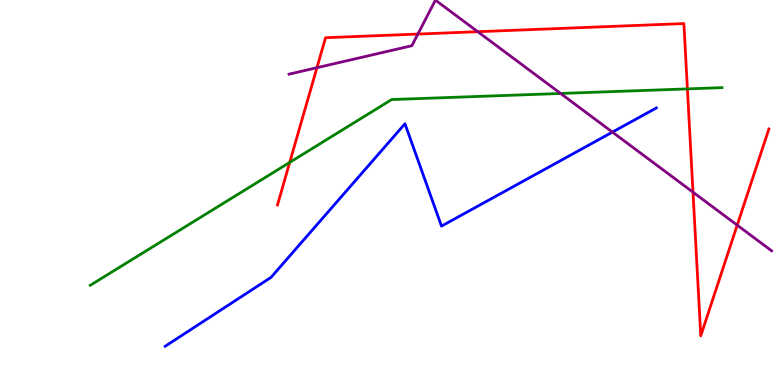[{'lines': ['blue', 'red'], 'intersections': []}, {'lines': ['green', 'red'], 'intersections': [{'x': 3.74, 'y': 5.78}, {'x': 8.87, 'y': 7.69}]}, {'lines': ['purple', 'red'], 'intersections': [{'x': 4.09, 'y': 8.24}, {'x': 5.39, 'y': 9.12}, {'x': 6.16, 'y': 9.18}, {'x': 8.94, 'y': 5.01}, {'x': 9.51, 'y': 4.15}]}, {'lines': ['blue', 'green'], 'intersections': []}, {'lines': ['blue', 'purple'], 'intersections': [{'x': 7.9, 'y': 6.57}]}, {'lines': ['green', 'purple'], 'intersections': [{'x': 7.23, 'y': 7.57}]}]